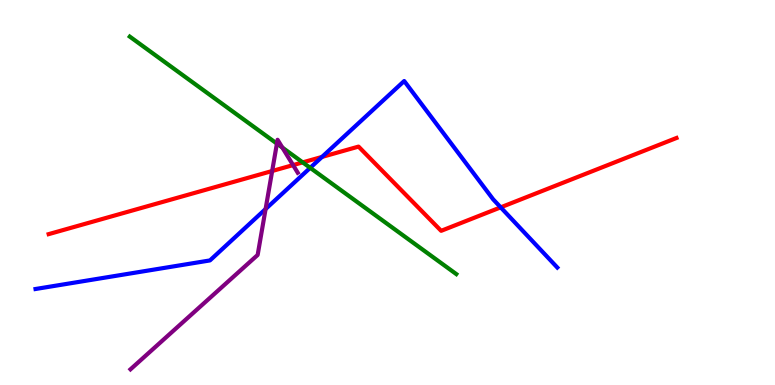[{'lines': ['blue', 'red'], 'intersections': [{'x': 4.16, 'y': 5.92}, {'x': 6.46, 'y': 4.61}]}, {'lines': ['green', 'red'], 'intersections': [{'x': 3.91, 'y': 5.78}]}, {'lines': ['purple', 'red'], 'intersections': [{'x': 3.51, 'y': 5.56}, {'x': 3.78, 'y': 5.71}]}, {'lines': ['blue', 'green'], 'intersections': [{'x': 4.0, 'y': 5.64}]}, {'lines': ['blue', 'purple'], 'intersections': [{'x': 3.43, 'y': 4.57}]}, {'lines': ['green', 'purple'], 'intersections': [{'x': 3.57, 'y': 6.27}, {'x': 3.64, 'y': 6.17}]}]